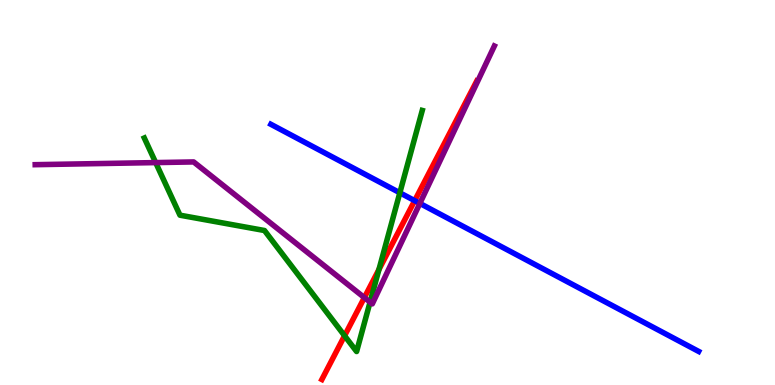[{'lines': ['blue', 'red'], 'intersections': [{'x': 5.35, 'y': 4.79}]}, {'lines': ['green', 'red'], 'intersections': [{'x': 4.45, 'y': 1.28}, {'x': 4.89, 'y': 3.0}]}, {'lines': ['purple', 'red'], 'intersections': [{'x': 4.7, 'y': 2.27}]}, {'lines': ['blue', 'green'], 'intersections': [{'x': 5.16, 'y': 4.99}]}, {'lines': ['blue', 'purple'], 'intersections': [{'x': 5.42, 'y': 4.72}]}, {'lines': ['green', 'purple'], 'intersections': [{'x': 2.01, 'y': 5.78}, {'x': 4.78, 'y': 2.15}]}]